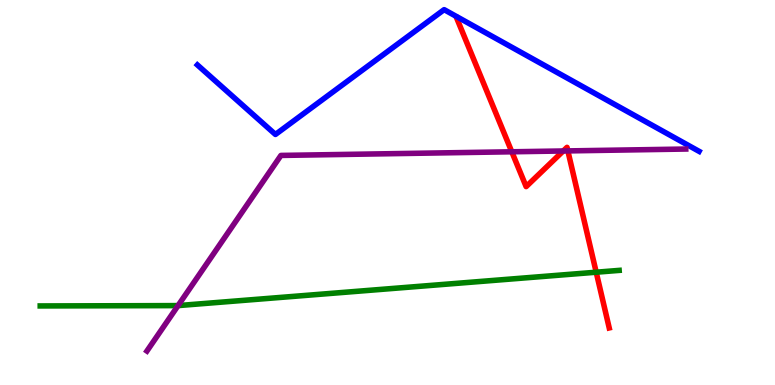[{'lines': ['blue', 'red'], 'intersections': []}, {'lines': ['green', 'red'], 'intersections': [{'x': 7.69, 'y': 2.93}]}, {'lines': ['purple', 'red'], 'intersections': [{'x': 6.6, 'y': 6.06}, {'x': 7.27, 'y': 6.08}, {'x': 7.33, 'y': 6.08}]}, {'lines': ['blue', 'green'], 'intersections': []}, {'lines': ['blue', 'purple'], 'intersections': []}, {'lines': ['green', 'purple'], 'intersections': [{'x': 2.3, 'y': 2.06}]}]